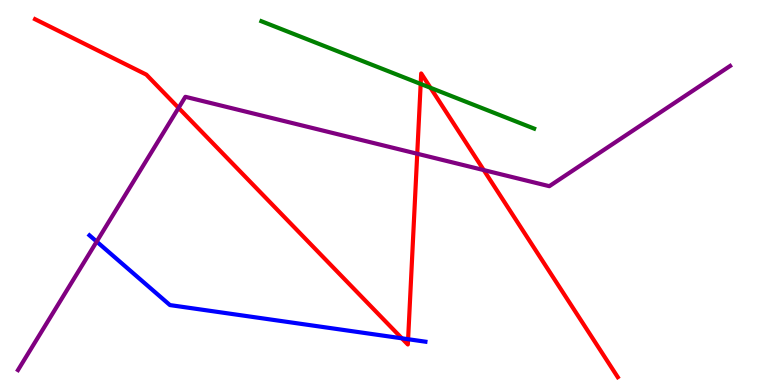[{'lines': ['blue', 'red'], 'intersections': [{'x': 5.19, 'y': 1.21}, {'x': 5.27, 'y': 1.19}]}, {'lines': ['green', 'red'], 'intersections': [{'x': 5.43, 'y': 7.82}, {'x': 5.55, 'y': 7.72}]}, {'lines': ['purple', 'red'], 'intersections': [{'x': 2.3, 'y': 7.2}, {'x': 5.38, 'y': 6.01}, {'x': 6.24, 'y': 5.58}]}, {'lines': ['blue', 'green'], 'intersections': []}, {'lines': ['blue', 'purple'], 'intersections': [{'x': 1.25, 'y': 3.72}]}, {'lines': ['green', 'purple'], 'intersections': []}]